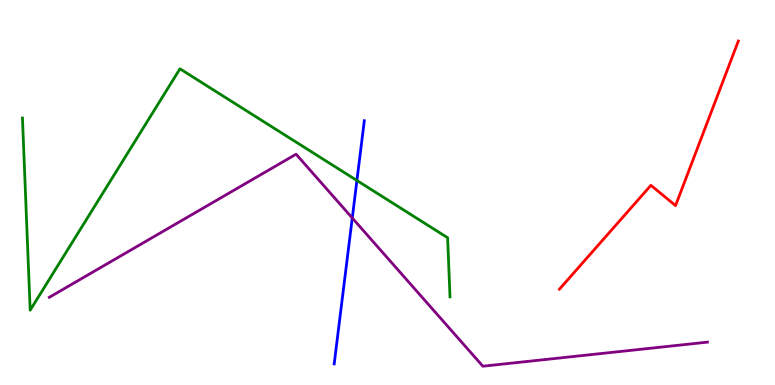[{'lines': ['blue', 'red'], 'intersections': []}, {'lines': ['green', 'red'], 'intersections': []}, {'lines': ['purple', 'red'], 'intersections': []}, {'lines': ['blue', 'green'], 'intersections': [{'x': 4.61, 'y': 5.31}]}, {'lines': ['blue', 'purple'], 'intersections': [{'x': 4.55, 'y': 4.34}]}, {'lines': ['green', 'purple'], 'intersections': []}]